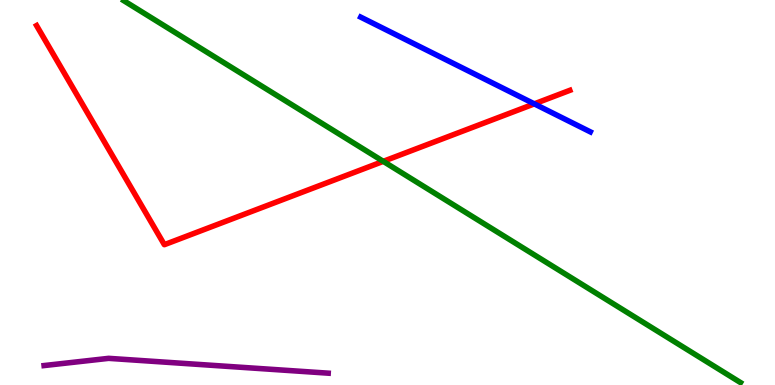[{'lines': ['blue', 'red'], 'intersections': [{'x': 6.89, 'y': 7.3}]}, {'lines': ['green', 'red'], 'intersections': [{'x': 4.95, 'y': 5.81}]}, {'lines': ['purple', 'red'], 'intersections': []}, {'lines': ['blue', 'green'], 'intersections': []}, {'lines': ['blue', 'purple'], 'intersections': []}, {'lines': ['green', 'purple'], 'intersections': []}]